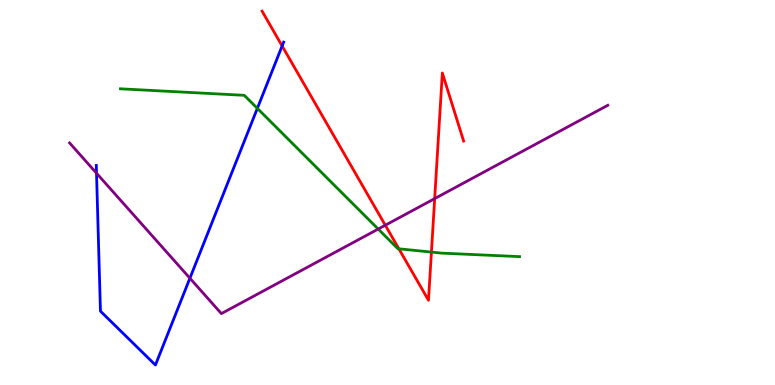[{'lines': ['blue', 'red'], 'intersections': [{'x': 3.64, 'y': 8.81}]}, {'lines': ['green', 'red'], 'intersections': [{'x': 5.15, 'y': 3.54}, {'x': 5.57, 'y': 3.45}]}, {'lines': ['purple', 'red'], 'intersections': [{'x': 4.97, 'y': 4.15}, {'x': 5.61, 'y': 4.84}]}, {'lines': ['blue', 'green'], 'intersections': [{'x': 3.32, 'y': 7.19}]}, {'lines': ['blue', 'purple'], 'intersections': [{'x': 1.25, 'y': 5.5}, {'x': 2.45, 'y': 2.77}]}, {'lines': ['green', 'purple'], 'intersections': [{'x': 4.88, 'y': 4.05}]}]